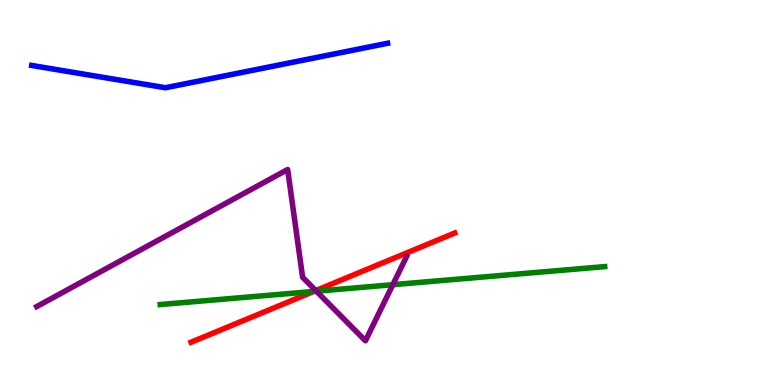[{'lines': ['blue', 'red'], 'intersections': []}, {'lines': ['green', 'red'], 'intersections': [{'x': 4.05, 'y': 2.43}]}, {'lines': ['purple', 'red'], 'intersections': [{'x': 4.07, 'y': 2.45}]}, {'lines': ['blue', 'green'], 'intersections': []}, {'lines': ['blue', 'purple'], 'intersections': []}, {'lines': ['green', 'purple'], 'intersections': [{'x': 4.08, 'y': 2.44}, {'x': 5.07, 'y': 2.61}]}]